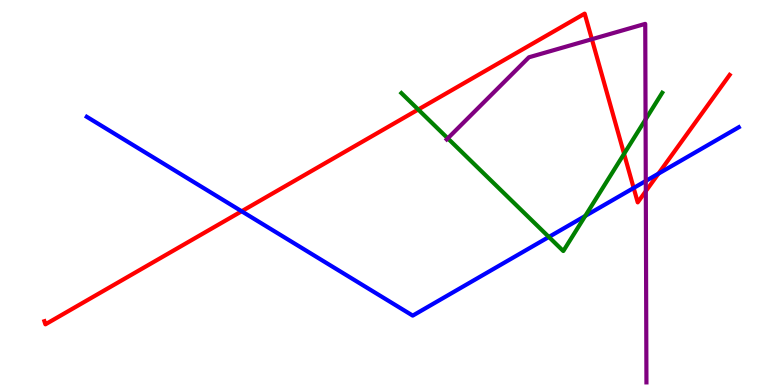[{'lines': ['blue', 'red'], 'intersections': [{'x': 3.12, 'y': 4.51}, {'x': 8.18, 'y': 5.12}, {'x': 8.5, 'y': 5.49}]}, {'lines': ['green', 'red'], 'intersections': [{'x': 5.4, 'y': 7.16}, {'x': 8.05, 'y': 6.0}]}, {'lines': ['purple', 'red'], 'intersections': [{'x': 7.64, 'y': 8.98}, {'x': 8.33, 'y': 5.03}]}, {'lines': ['blue', 'green'], 'intersections': [{'x': 7.08, 'y': 3.85}, {'x': 7.55, 'y': 4.39}]}, {'lines': ['blue', 'purple'], 'intersections': [{'x': 8.33, 'y': 5.3}]}, {'lines': ['green', 'purple'], 'intersections': [{'x': 5.78, 'y': 6.41}, {'x': 8.33, 'y': 6.9}]}]